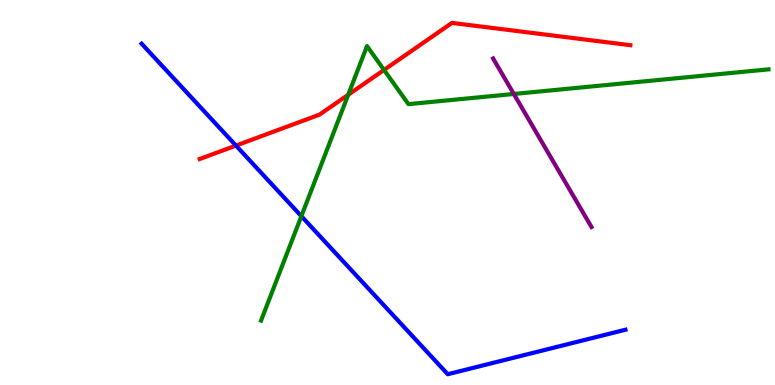[{'lines': ['blue', 'red'], 'intersections': [{'x': 3.04, 'y': 6.22}]}, {'lines': ['green', 'red'], 'intersections': [{'x': 4.49, 'y': 7.54}, {'x': 4.96, 'y': 8.18}]}, {'lines': ['purple', 'red'], 'intersections': []}, {'lines': ['blue', 'green'], 'intersections': [{'x': 3.89, 'y': 4.39}]}, {'lines': ['blue', 'purple'], 'intersections': []}, {'lines': ['green', 'purple'], 'intersections': [{'x': 6.63, 'y': 7.56}]}]